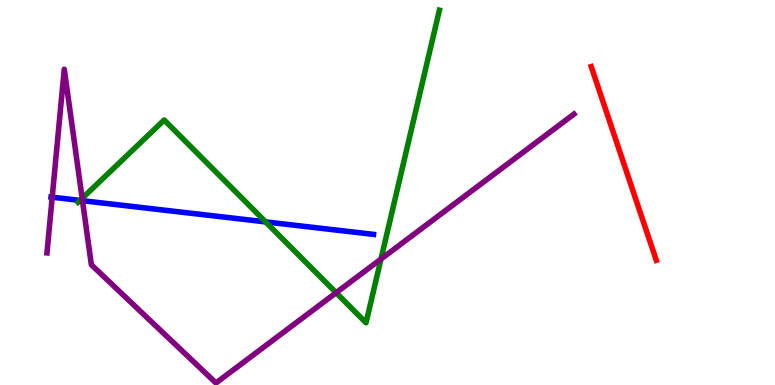[{'lines': ['blue', 'red'], 'intersections': []}, {'lines': ['green', 'red'], 'intersections': []}, {'lines': ['purple', 'red'], 'intersections': []}, {'lines': ['blue', 'green'], 'intersections': [{'x': 1.03, 'y': 4.79}, {'x': 3.43, 'y': 4.24}]}, {'lines': ['blue', 'purple'], 'intersections': [{'x': 0.674, 'y': 4.88}, {'x': 1.06, 'y': 4.79}]}, {'lines': ['green', 'purple'], 'intersections': [{'x': 1.06, 'y': 4.85}, {'x': 4.34, 'y': 2.4}, {'x': 4.92, 'y': 3.27}]}]